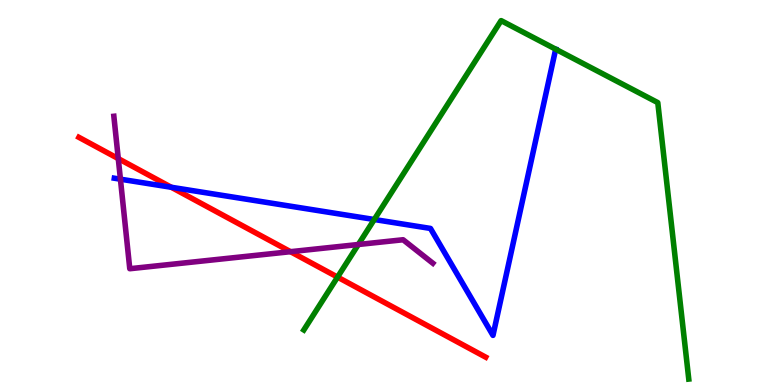[{'lines': ['blue', 'red'], 'intersections': [{'x': 2.21, 'y': 5.14}]}, {'lines': ['green', 'red'], 'intersections': [{'x': 4.36, 'y': 2.8}]}, {'lines': ['purple', 'red'], 'intersections': [{'x': 1.53, 'y': 5.88}, {'x': 3.75, 'y': 3.46}]}, {'lines': ['blue', 'green'], 'intersections': [{'x': 4.83, 'y': 4.3}]}, {'lines': ['blue', 'purple'], 'intersections': [{'x': 1.55, 'y': 5.35}]}, {'lines': ['green', 'purple'], 'intersections': [{'x': 4.62, 'y': 3.65}]}]